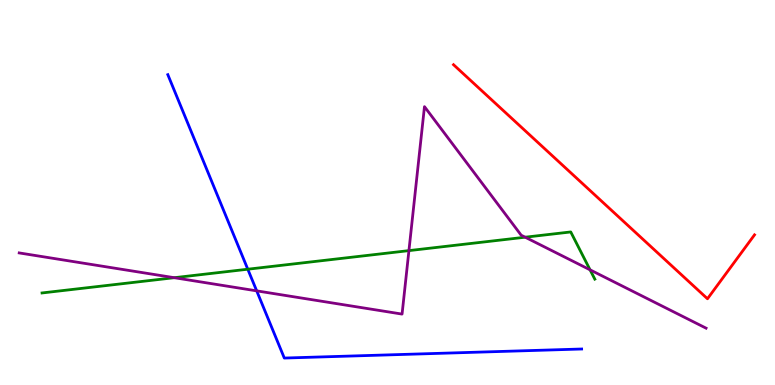[{'lines': ['blue', 'red'], 'intersections': []}, {'lines': ['green', 'red'], 'intersections': []}, {'lines': ['purple', 'red'], 'intersections': []}, {'lines': ['blue', 'green'], 'intersections': [{'x': 3.2, 'y': 3.01}]}, {'lines': ['blue', 'purple'], 'intersections': [{'x': 3.31, 'y': 2.45}]}, {'lines': ['green', 'purple'], 'intersections': [{'x': 2.25, 'y': 2.79}, {'x': 5.28, 'y': 3.49}, {'x': 6.78, 'y': 3.84}, {'x': 7.61, 'y': 2.99}]}]